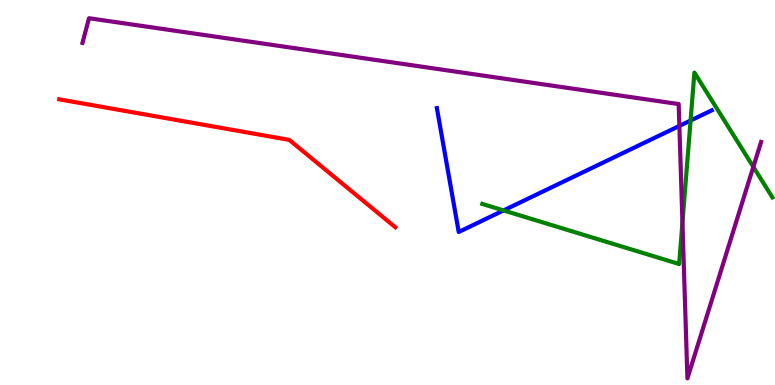[{'lines': ['blue', 'red'], 'intersections': []}, {'lines': ['green', 'red'], 'intersections': []}, {'lines': ['purple', 'red'], 'intersections': []}, {'lines': ['blue', 'green'], 'intersections': [{'x': 6.5, 'y': 4.53}, {'x': 8.91, 'y': 6.87}]}, {'lines': ['blue', 'purple'], 'intersections': [{'x': 8.77, 'y': 6.73}]}, {'lines': ['green', 'purple'], 'intersections': [{'x': 8.81, 'y': 4.22}, {'x': 9.72, 'y': 5.67}]}]